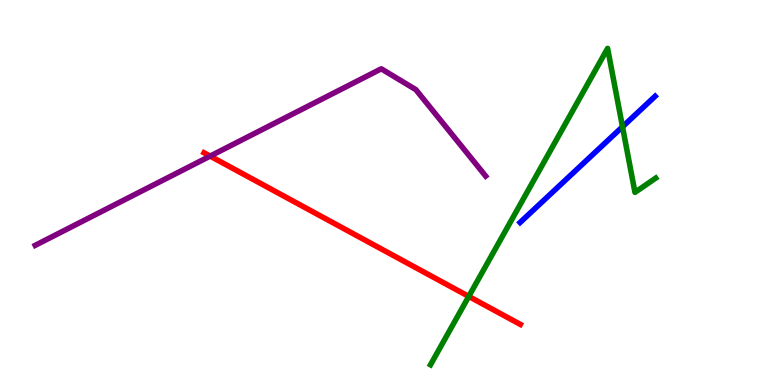[{'lines': ['blue', 'red'], 'intersections': []}, {'lines': ['green', 'red'], 'intersections': [{'x': 6.05, 'y': 2.3}]}, {'lines': ['purple', 'red'], 'intersections': [{'x': 2.71, 'y': 5.95}]}, {'lines': ['blue', 'green'], 'intersections': [{'x': 8.03, 'y': 6.71}]}, {'lines': ['blue', 'purple'], 'intersections': []}, {'lines': ['green', 'purple'], 'intersections': []}]